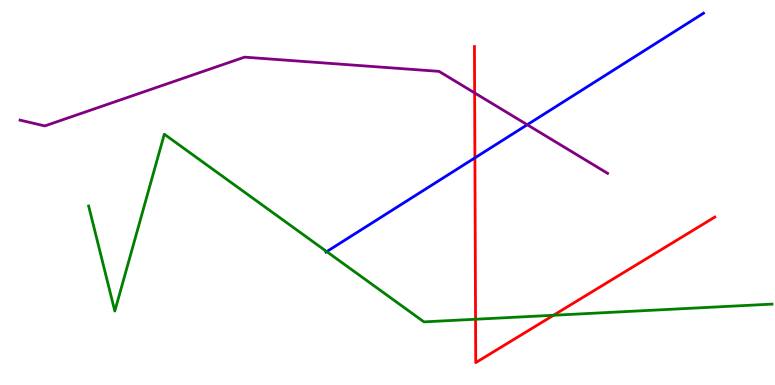[{'lines': ['blue', 'red'], 'intersections': [{'x': 6.13, 'y': 5.9}]}, {'lines': ['green', 'red'], 'intersections': [{'x': 6.14, 'y': 1.71}, {'x': 7.14, 'y': 1.81}]}, {'lines': ['purple', 'red'], 'intersections': [{'x': 6.12, 'y': 7.59}]}, {'lines': ['blue', 'green'], 'intersections': [{'x': 4.22, 'y': 3.46}]}, {'lines': ['blue', 'purple'], 'intersections': [{'x': 6.8, 'y': 6.76}]}, {'lines': ['green', 'purple'], 'intersections': []}]